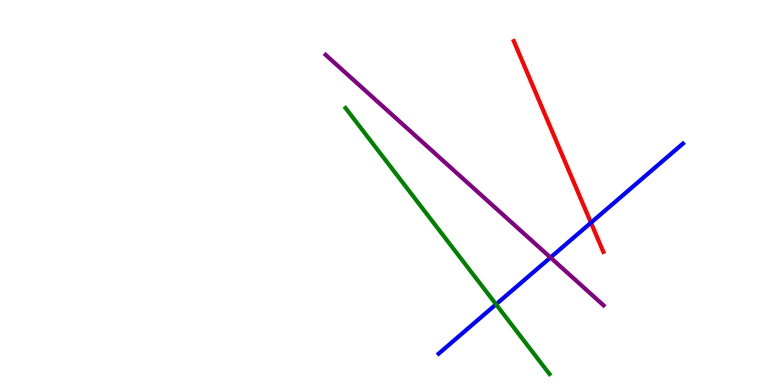[{'lines': ['blue', 'red'], 'intersections': [{'x': 7.63, 'y': 4.22}]}, {'lines': ['green', 'red'], 'intersections': []}, {'lines': ['purple', 'red'], 'intersections': []}, {'lines': ['blue', 'green'], 'intersections': [{'x': 6.4, 'y': 2.1}]}, {'lines': ['blue', 'purple'], 'intersections': [{'x': 7.1, 'y': 3.31}]}, {'lines': ['green', 'purple'], 'intersections': []}]